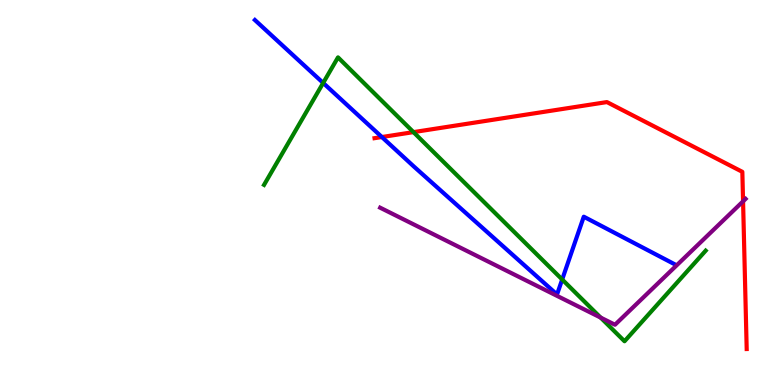[{'lines': ['blue', 'red'], 'intersections': [{'x': 4.93, 'y': 6.44}]}, {'lines': ['green', 'red'], 'intersections': [{'x': 5.33, 'y': 6.57}]}, {'lines': ['purple', 'red'], 'intersections': [{'x': 9.59, 'y': 4.77}]}, {'lines': ['blue', 'green'], 'intersections': [{'x': 4.17, 'y': 7.85}, {'x': 7.25, 'y': 2.74}]}, {'lines': ['blue', 'purple'], 'intersections': []}, {'lines': ['green', 'purple'], 'intersections': [{'x': 7.75, 'y': 1.75}]}]